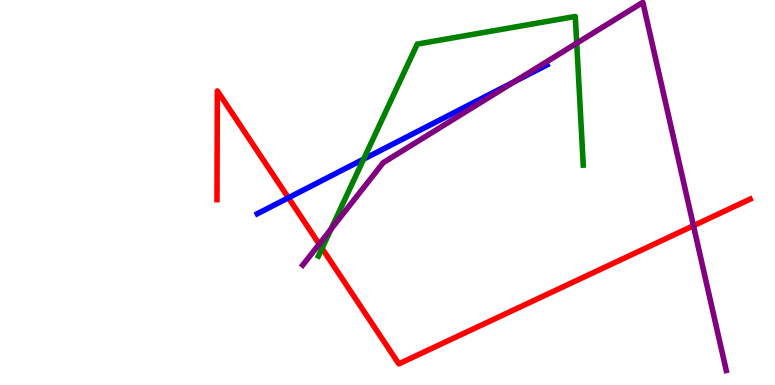[{'lines': ['blue', 'red'], 'intersections': [{'x': 3.72, 'y': 4.86}]}, {'lines': ['green', 'red'], 'intersections': [{'x': 4.16, 'y': 3.55}]}, {'lines': ['purple', 'red'], 'intersections': [{'x': 4.12, 'y': 3.66}, {'x': 8.95, 'y': 4.14}]}, {'lines': ['blue', 'green'], 'intersections': [{'x': 4.69, 'y': 5.87}]}, {'lines': ['blue', 'purple'], 'intersections': [{'x': 6.64, 'y': 7.88}]}, {'lines': ['green', 'purple'], 'intersections': [{'x': 4.27, 'y': 4.05}, {'x': 7.44, 'y': 8.88}]}]